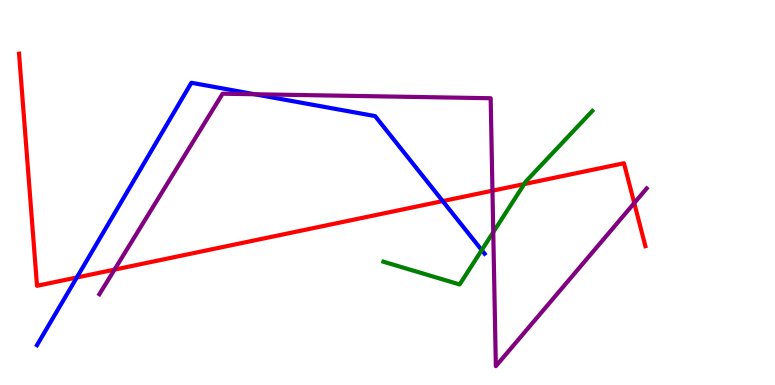[{'lines': ['blue', 'red'], 'intersections': [{'x': 0.991, 'y': 2.79}, {'x': 5.71, 'y': 4.78}]}, {'lines': ['green', 'red'], 'intersections': [{'x': 6.76, 'y': 5.22}]}, {'lines': ['purple', 'red'], 'intersections': [{'x': 1.48, 'y': 3.0}, {'x': 6.35, 'y': 5.05}, {'x': 8.18, 'y': 4.73}]}, {'lines': ['blue', 'green'], 'intersections': [{'x': 6.22, 'y': 3.5}]}, {'lines': ['blue', 'purple'], 'intersections': [{'x': 3.29, 'y': 7.55}]}, {'lines': ['green', 'purple'], 'intersections': [{'x': 6.36, 'y': 3.97}]}]